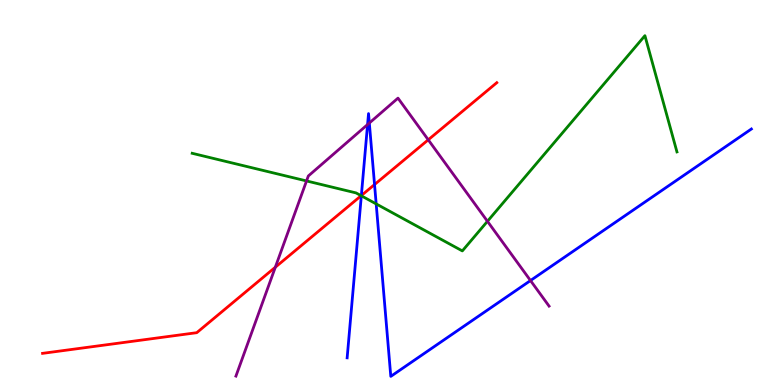[{'lines': ['blue', 'red'], 'intersections': [{'x': 4.66, 'y': 4.92}, {'x': 4.83, 'y': 5.21}]}, {'lines': ['green', 'red'], 'intersections': [{'x': 4.66, 'y': 4.92}]}, {'lines': ['purple', 'red'], 'intersections': [{'x': 3.55, 'y': 3.06}, {'x': 5.53, 'y': 6.37}]}, {'lines': ['blue', 'green'], 'intersections': [{'x': 4.66, 'y': 4.91}, {'x': 4.85, 'y': 4.7}]}, {'lines': ['blue', 'purple'], 'intersections': [{'x': 4.74, 'y': 6.76}, {'x': 4.77, 'y': 6.8}, {'x': 6.85, 'y': 2.71}]}, {'lines': ['green', 'purple'], 'intersections': [{'x': 3.96, 'y': 5.3}, {'x': 6.29, 'y': 4.25}]}]